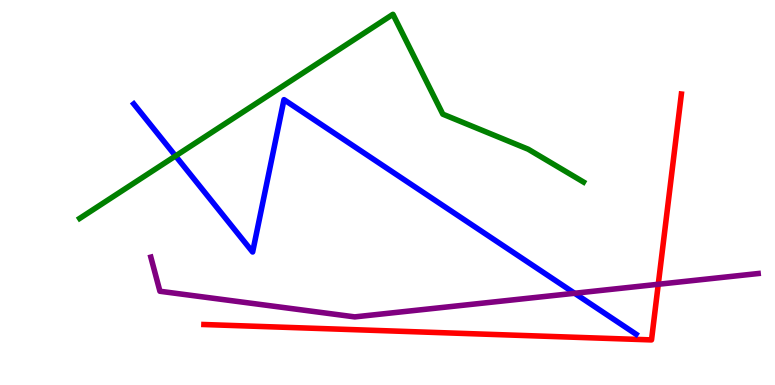[{'lines': ['blue', 'red'], 'intersections': []}, {'lines': ['green', 'red'], 'intersections': []}, {'lines': ['purple', 'red'], 'intersections': [{'x': 8.49, 'y': 2.62}]}, {'lines': ['blue', 'green'], 'intersections': [{'x': 2.27, 'y': 5.95}]}, {'lines': ['blue', 'purple'], 'intersections': [{'x': 7.41, 'y': 2.38}]}, {'lines': ['green', 'purple'], 'intersections': []}]